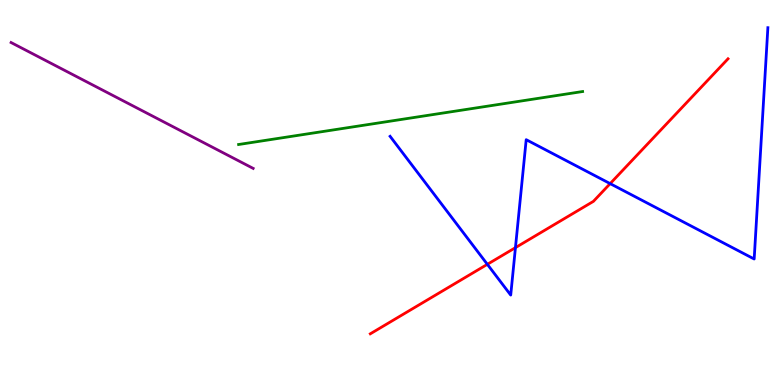[{'lines': ['blue', 'red'], 'intersections': [{'x': 6.29, 'y': 3.13}, {'x': 6.65, 'y': 3.57}, {'x': 7.87, 'y': 5.23}]}, {'lines': ['green', 'red'], 'intersections': []}, {'lines': ['purple', 'red'], 'intersections': []}, {'lines': ['blue', 'green'], 'intersections': []}, {'lines': ['blue', 'purple'], 'intersections': []}, {'lines': ['green', 'purple'], 'intersections': []}]